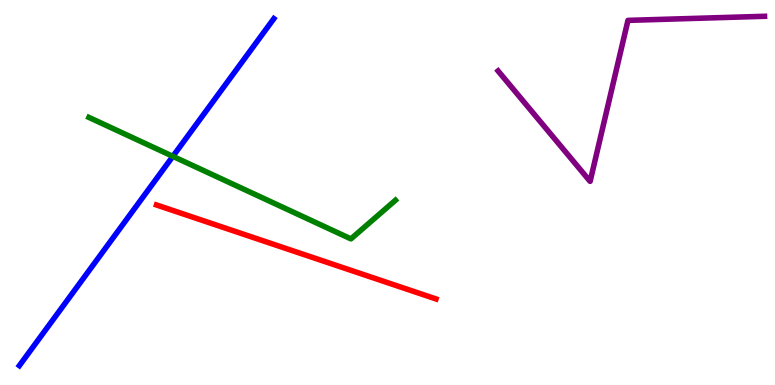[{'lines': ['blue', 'red'], 'intersections': []}, {'lines': ['green', 'red'], 'intersections': []}, {'lines': ['purple', 'red'], 'intersections': []}, {'lines': ['blue', 'green'], 'intersections': [{'x': 2.23, 'y': 5.94}]}, {'lines': ['blue', 'purple'], 'intersections': []}, {'lines': ['green', 'purple'], 'intersections': []}]